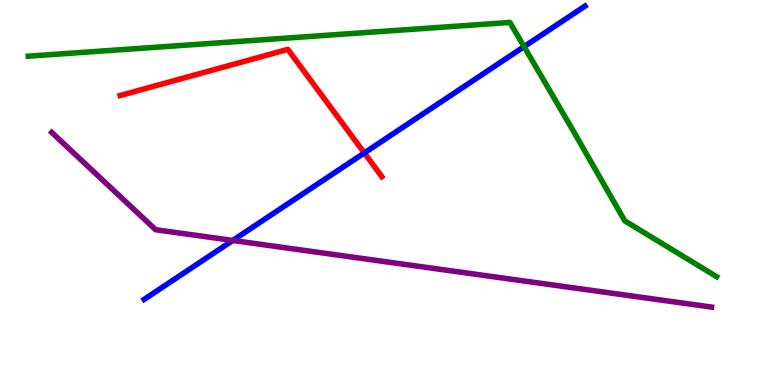[{'lines': ['blue', 'red'], 'intersections': [{'x': 4.7, 'y': 6.03}]}, {'lines': ['green', 'red'], 'intersections': []}, {'lines': ['purple', 'red'], 'intersections': []}, {'lines': ['blue', 'green'], 'intersections': [{'x': 6.76, 'y': 8.79}]}, {'lines': ['blue', 'purple'], 'intersections': [{'x': 3.0, 'y': 3.75}]}, {'lines': ['green', 'purple'], 'intersections': []}]